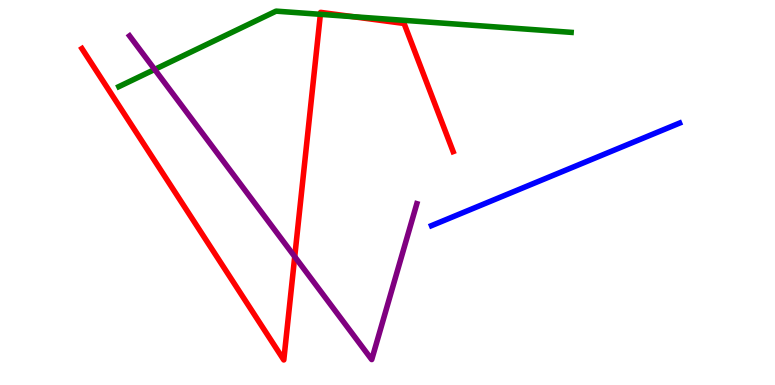[{'lines': ['blue', 'red'], 'intersections': []}, {'lines': ['green', 'red'], 'intersections': [{'x': 4.13, 'y': 9.63}, {'x': 4.55, 'y': 9.57}]}, {'lines': ['purple', 'red'], 'intersections': [{'x': 3.8, 'y': 3.33}]}, {'lines': ['blue', 'green'], 'intersections': []}, {'lines': ['blue', 'purple'], 'intersections': []}, {'lines': ['green', 'purple'], 'intersections': [{'x': 2.0, 'y': 8.2}]}]